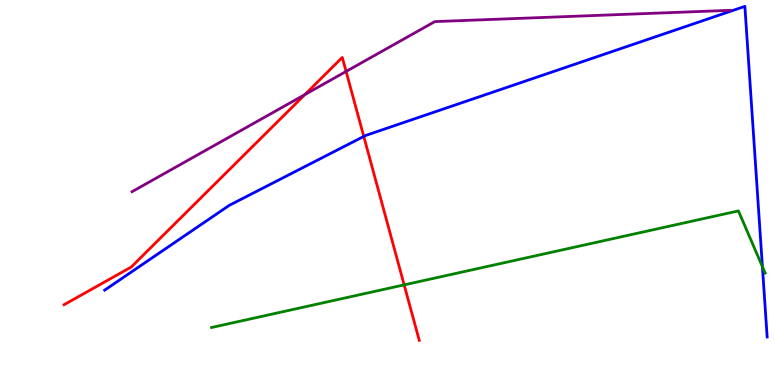[{'lines': ['blue', 'red'], 'intersections': [{'x': 4.69, 'y': 6.46}]}, {'lines': ['green', 'red'], 'intersections': [{'x': 5.21, 'y': 2.6}]}, {'lines': ['purple', 'red'], 'intersections': [{'x': 3.93, 'y': 7.54}, {'x': 4.47, 'y': 8.14}]}, {'lines': ['blue', 'green'], 'intersections': [{'x': 9.84, 'y': 3.07}]}, {'lines': ['blue', 'purple'], 'intersections': []}, {'lines': ['green', 'purple'], 'intersections': []}]